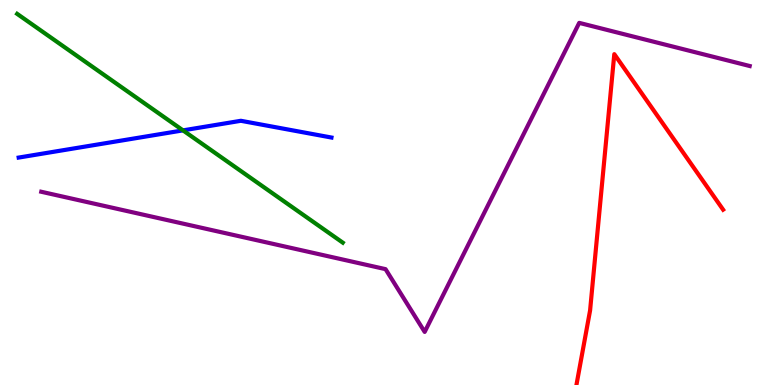[{'lines': ['blue', 'red'], 'intersections': []}, {'lines': ['green', 'red'], 'intersections': []}, {'lines': ['purple', 'red'], 'intersections': []}, {'lines': ['blue', 'green'], 'intersections': [{'x': 2.36, 'y': 6.61}]}, {'lines': ['blue', 'purple'], 'intersections': []}, {'lines': ['green', 'purple'], 'intersections': []}]